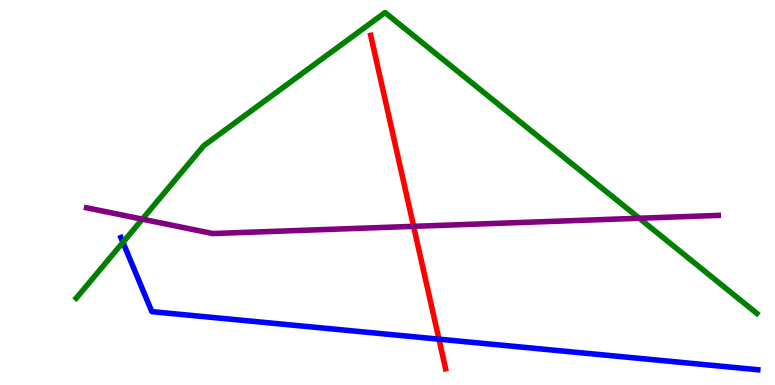[{'lines': ['blue', 'red'], 'intersections': [{'x': 5.66, 'y': 1.19}]}, {'lines': ['green', 'red'], 'intersections': []}, {'lines': ['purple', 'red'], 'intersections': [{'x': 5.34, 'y': 4.12}]}, {'lines': ['blue', 'green'], 'intersections': [{'x': 1.59, 'y': 3.71}]}, {'lines': ['blue', 'purple'], 'intersections': []}, {'lines': ['green', 'purple'], 'intersections': [{'x': 1.84, 'y': 4.31}, {'x': 8.25, 'y': 4.33}]}]